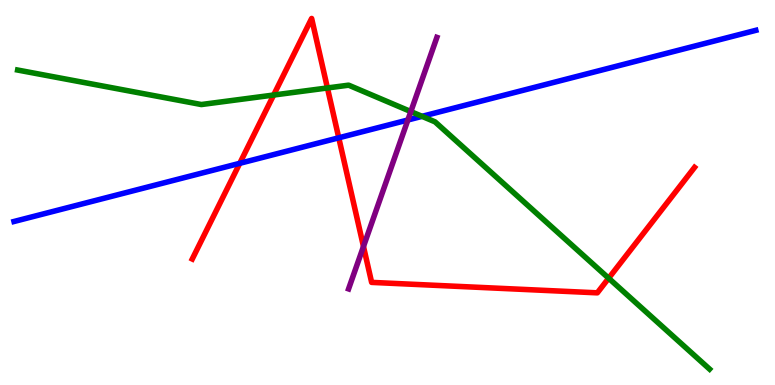[{'lines': ['blue', 'red'], 'intersections': [{'x': 3.09, 'y': 5.76}, {'x': 4.37, 'y': 6.42}]}, {'lines': ['green', 'red'], 'intersections': [{'x': 3.53, 'y': 7.53}, {'x': 4.22, 'y': 7.72}, {'x': 7.85, 'y': 2.77}]}, {'lines': ['purple', 'red'], 'intersections': [{'x': 4.69, 'y': 3.6}]}, {'lines': ['blue', 'green'], 'intersections': [{'x': 5.45, 'y': 6.98}]}, {'lines': ['blue', 'purple'], 'intersections': [{'x': 5.26, 'y': 6.88}]}, {'lines': ['green', 'purple'], 'intersections': [{'x': 5.3, 'y': 7.1}]}]